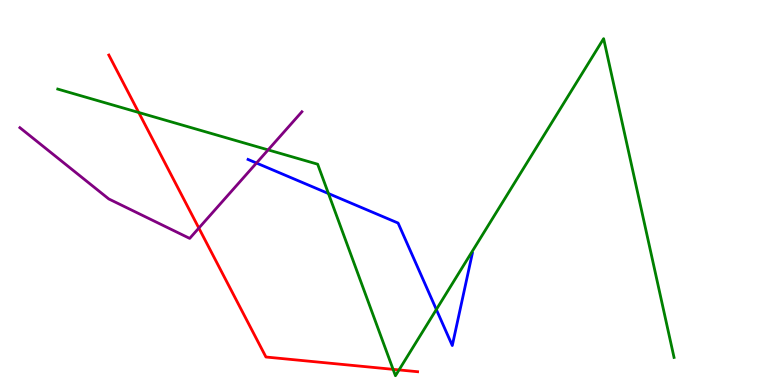[{'lines': ['blue', 'red'], 'intersections': []}, {'lines': ['green', 'red'], 'intersections': [{'x': 1.79, 'y': 7.08}, {'x': 5.07, 'y': 0.407}, {'x': 5.15, 'y': 0.392}]}, {'lines': ['purple', 'red'], 'intersections': [{'x': 2.57, 'y': 4.08}]}, {'lines': ['blue', 'green'], 'intersections': [{'x': 4.24, 'y': 4.97}, {'x': 5.63, 'y': 1.96}]}, {'lines': ['blue', 'purple'], 'intersections': [{'x': 3.31, 'y': 5.77}]}, {'lines': ['green', 'purple'], 'intersections': [{'x': 3.46, 'y': 6.11}]}]